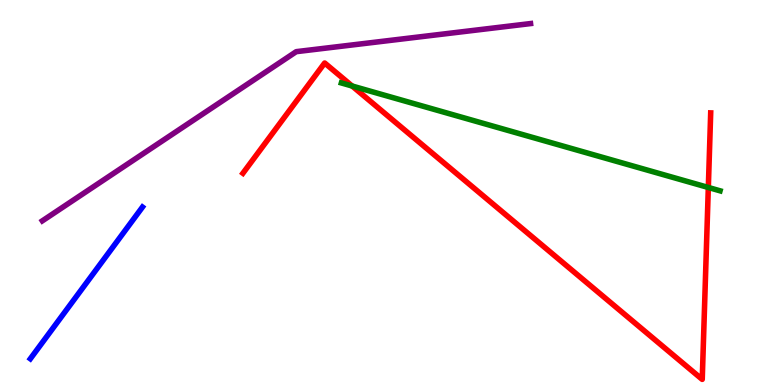[{'lines': ['blue', 'red'], 'intersections': []}, {'lines': ['green', 'red'], 'intersections': [{'x': 4.54, 'y': 7.77}, {'x': 9.14, 'y': 5.13}]}, {'lines': ['purple', 'red'], 'intersections': []}, {'lines': ['blue', 'green'], 'intersections': []}, {'lines': ['blue', 'purple'], 'intersections': []}, {'lines': ['green', 'purple'], 'intersections': []}]